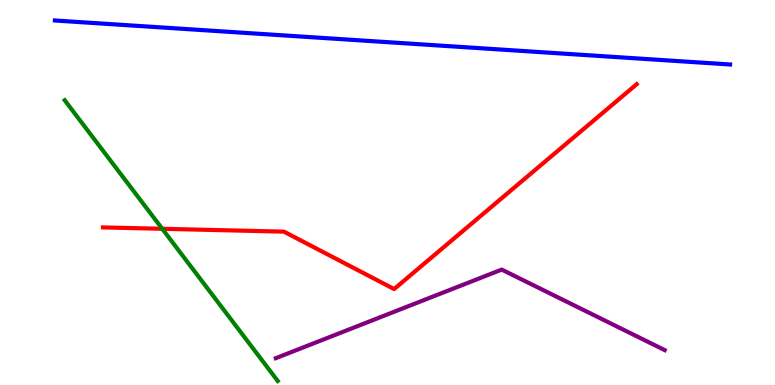[{'lines': ['blue', 'red'], 'intersections': []}, {'lines': ['green', 'red'], 'intersections': [{'x': 2.09, 'y': 4.06}]}, {'lines': ['purple', 'red'], 'intersections': []}, {'lines': ['blue', 'green'], 'intersections': []}, {'lines': ['blue', 'purple'], 'intersections': []}, {'lines': ['green', 'purple'], 'intersections': []}]